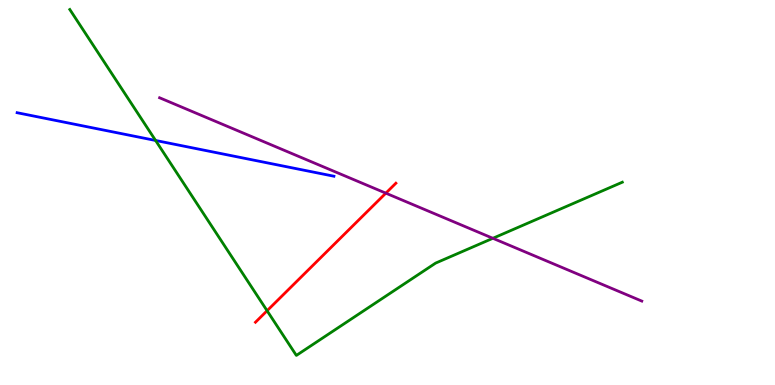[{'lines': ['blue', 'red'], 'intersections': []}, {'lines': ['green', 'red'], 'intersections': [{'x': 3.45, 'y': 1.93}]}, {'lines': ['purple', 'red'], 'intersections': [{'x': 4.98, 'y': 4.98}]}, {'lines': ['blue', 'green'], 'intersections': [{'x': 2.01, 'y': 6.35}]}, {'lines': ['blue', 'purple'], 'intersections': []}, {'lines': ['green', 'purple'], 'intersections': [{'x': 6.36, 'y': 3.81}]}]